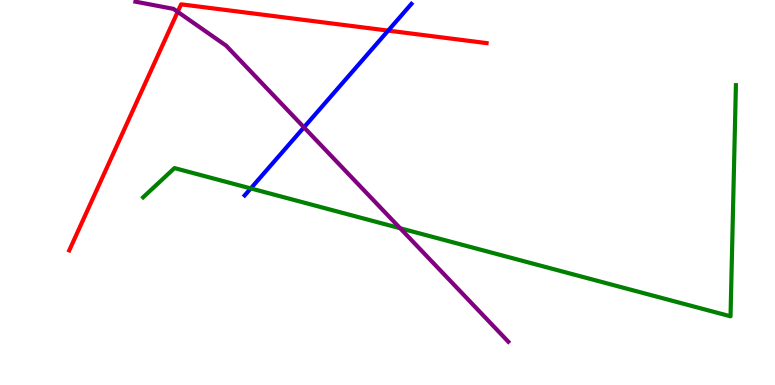[{'lines': ['blue', 'red'], 'intersections': [{'x': 5.01, 'y': 9.21}]}, {'lines': ['green', 'red'], 'intersections': []}, {'lines': ['purple', 'red'], 'intersections': [{'x': 2.29, 'y': 9.69}]}, {'lines': ['blue', 'green'], 'intersections': [{'x': 3.24, 'y': 5.11}]}, {'lines': ['blue', 'purple'], 'intersections': [{'x': 3.92, 'y': 6.69}]}, {'lines': ['green', 'purple'], 'intersections': [{'x': 5.16, 'y': 4.07}]}]